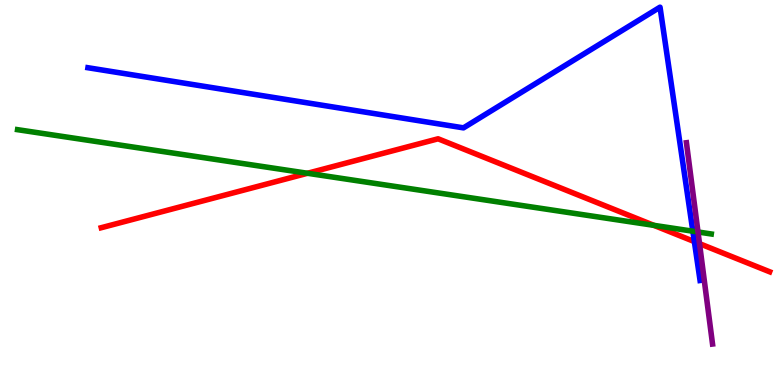[{'lines': ['blue', 'red'], 'intersections': [{'x': 8.96, 'y': 3.73}]}, {'lines': ['green', 'red'], 'intersections': [{'x': 3.97, 'y': 5.5}, {'x': 8.44, 'y': 4.15}]}, {'lines': ['purple', 'red'], 'intersections': [{'x': 9.03, 'y': 3.67}]}, {'lines': ['blue', 'green'], 'intersections': [{'x': 8.94, 'y': 3.99}]}, {'lines': ['blue', 'purple'], 'intersections': []}, {'lines': ['green', 'purple'], 'intersections': [{'x': 9.01, 'y': 3.97}]}]